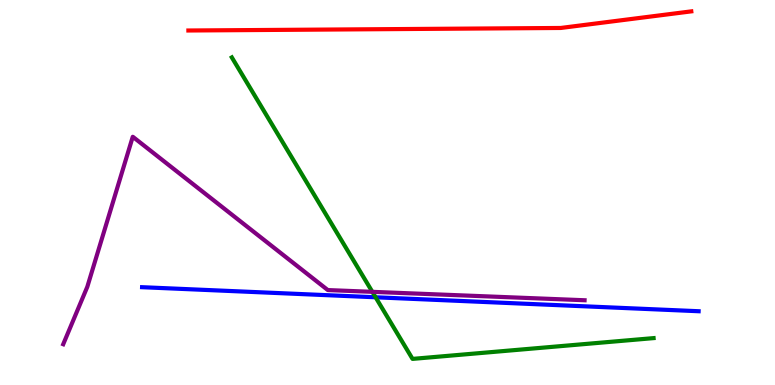[{'lines': ['blue', 'red'], 'intersections': []}, {'lines': ['green', 'red'], 'intersections': []}, {'lines': ['purple', 'red'], 'intersections': []}, {'lines': ['blue', 'green'], 'intersections': [{'x': 4.85, 'y': 2.28}]}, {'lines': ['blue', 'purple'], 'intersections': []}, {'lines': ['green', 'purple'], 'intersections': [{'x': 4.8, 'y': 2.42}]}]